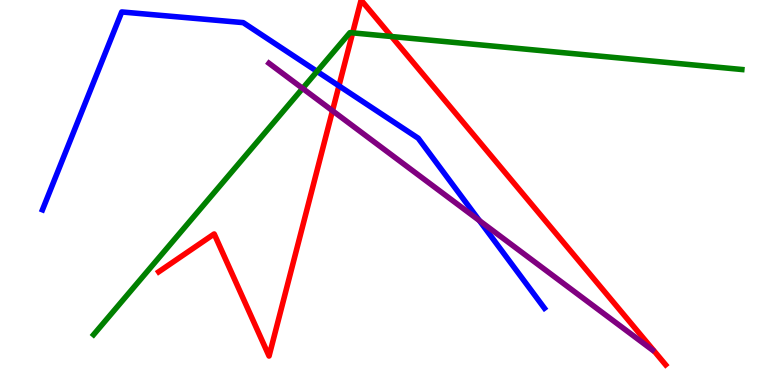[{'lines': ['blue', 'red'], 'intersections': [{'x': 4.37, 'y': 7.77}]}, {'lines': ['green', 'red'], 'intersections': [{'x': 4.55, 'y': 9.15}, {'x': 5.05, 'y': 9.05}]}, {'lines': ['purple', 'red'], 'intersections': [{'x': 4.29, 'y': 7.12}]}, {'lines': ['blue', 'green'], 'intersections': [{'x': 4.09, 'y': 8.15}]}, {'lines': ['blue', 'purple'], 'intersections': [{'x': 6.19, 'y': 4.27}]}, {'lines': ['green', 'purple'], 'intersections': [{'x': 3.9, 'y': 7.7}]}]